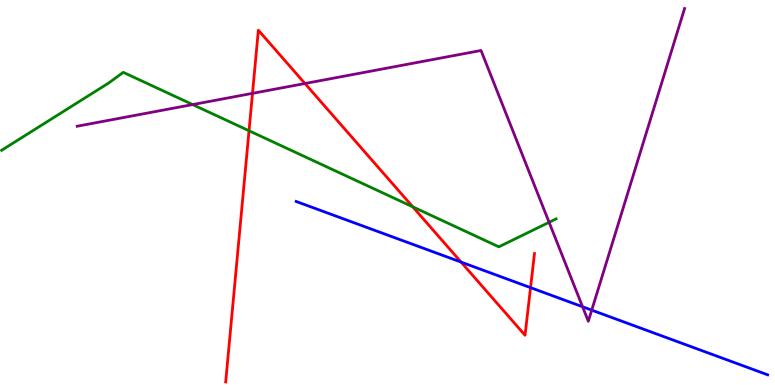[{'lines': ['blue', 'red'], 'intersections': [{'x': 5.95, 'y': 3.19}, {'x': 6.85, 'y': 2.53}]}, {'lines': ['green', 'red'], 'intersections': [{'x': 3.21, 'y': 6.6}, {'x': 5.33, 'y': 4.63}]}, {'lines': ['purple', 'red'], 'intersections': [{'x': 3.26, 'y': 7.58}, {'x': 3.93, 'y': 7.83}]}, {'lines': ['blue', 'green'], 'intersections': []}, {'lines': ['blue', 'purple'], 'intersections': [{'x': 7.52, 'y': 2.03}, {'x': 7.64, 'y': 1.94}]}, {'lines': ['green', 'purple'], 'intersections': [{'x': 2.49, 'y': 7.28}, {'x': 7.09, 'y': 4.23}]}]